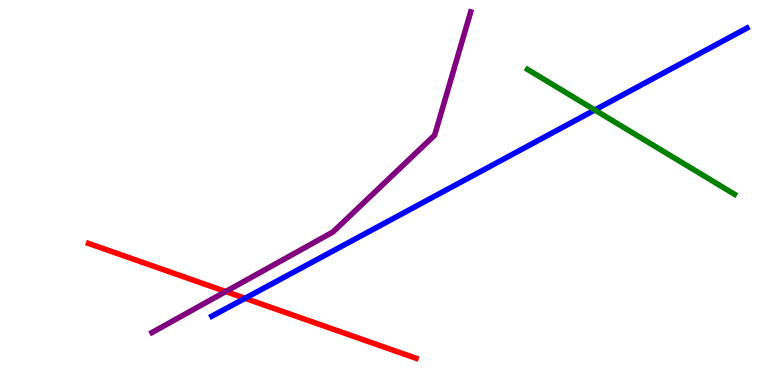[{'lines': ['blue', 'red'], 'intersections': [{'x': 3.16, 'y': 2.25}]}, {'lines': ['green', 'red'], 'intersections': []}, {'lines': ['purple', 'red'], 'intersections': [{'x': 2.91, 'y': 2.43}]}, {'lines': ['blue', 'green'], 'intersections': [{'x': 7.67, 'y': 7.14}]}, {'lines': ['blue', 'purple'], 'intersections': []}, {'lines': ['green', 'purple'], 'intersections': []}]